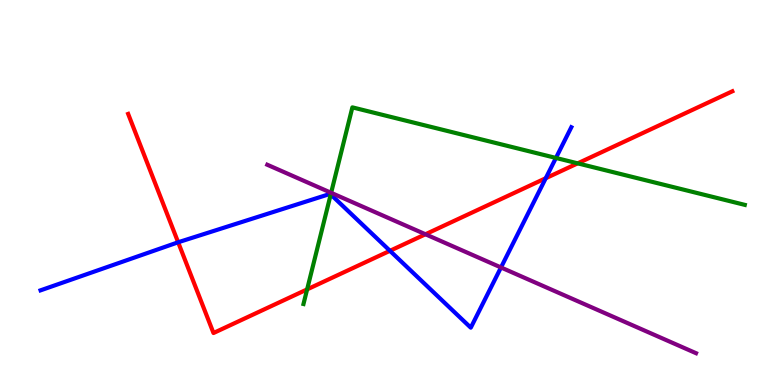[{'lines': ['blue', 'red'], 'intersections': [{'x': 2.3, 'y': 3.71}, {'x': 5.03, 'y': 3.49}, {'x': 7.04, 'y': 5.37}]}, {'lines': ['green', 'red'], 'intersections': [{'x': 3.96, 'y': 2.48}, {'x': 7.45, 'y': 5.76}]}, {'lines': ['purple', 'red'], 'intersections': [{'x': 5.49, 'y': 3.92}]}, {'lines': ['blue', 'green'], 'intersections': [{'x': 4.27, 'y': 4.95}, {'x': 7.17, 'y': 5.9}]}, {'lines': ['blue', 'purple'], 'intersections': [{'x': 6.46, 'y': 3.05}]}, {'lines': ['green', 'purple'], 'intersections': [{'x': 4.27, 'y': 4.99}]}]